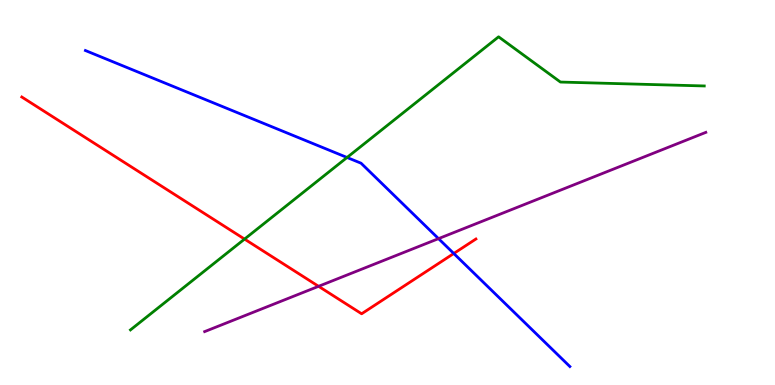[{'lines': ['blue', 'red'], 'intersections': [{'x': 5.86, 'y': 3.42}]}, {'lines': ['green', 'red'], 'intersections': [{'x': 3.16, 'y': 3.79}]}, {'lines': ['purple', 'red'], 'intersections': [{'x': 4.11, 'y': 2.56}]}, {'lines': ['blue', 'green'], 'intersections': [{'x': 4.48, 'y': 5.91}]}, {'lines': ['blue', 'purple'], 'intersections': [{'x': 5.66, 'y': 3.8}]}, {'lines': ['green', 'purple'], 'intersections': []}]